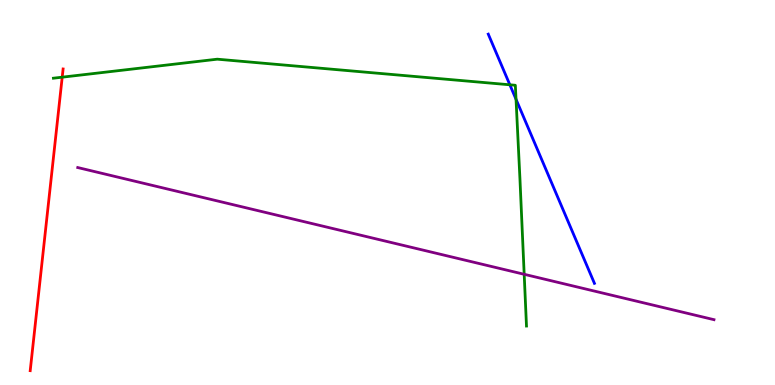[{'lines': ['blue', 'red'], 'intersections': []}, {'lines': ['green', 'red'], 'intersections': [{'x': 0.803, 'y': 8.0}]}, {'lines': ['purple', 'red'], 'intersections': []}, {'lines': ['blue', 'green'], 'intersections': [{'x': 6.58, 'y': 7.8}, {'x': 6.66, 'y': 7.42}]}, {'lines': ['blue', 'purple'], 'intersections': []}, {'lines': ['green', 'purple'], 'intersections': [{'x': 6.76, 'y': 2.88}]}]